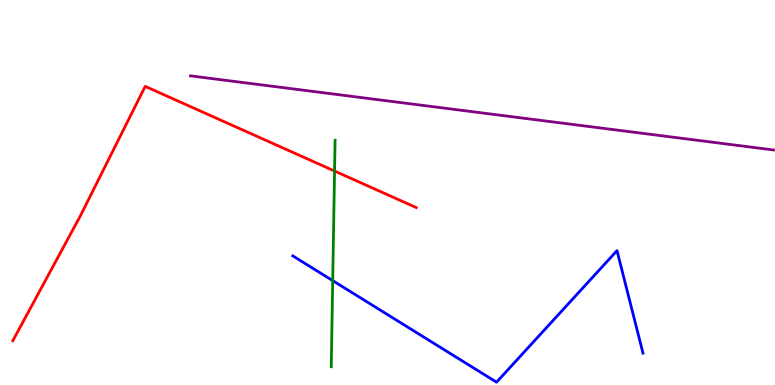[{'lines': ['blue', 'red'], 'intersections': []}, {'lines': ['green', 'red'], 'intersections': [{'x': 4.32, 'y': 5.56}]}, {'lines': ['purple', 'red'], 'intersections': []}, {'lines': ['blue', 'green'], 'intersections': [{'x': 4.29, 'y': 2.71}]}, {'lines': ['blue', 'purple'], 'intersections': []}, {'lines': ['green', 'purple'], 'intersections': []}]